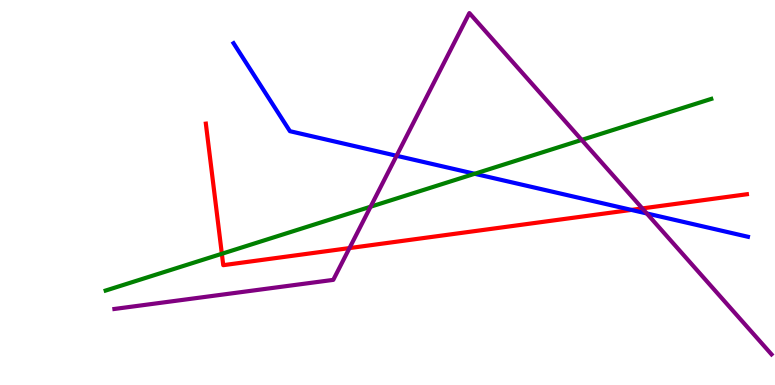[{'lines': ['blue', 'red'], 'intersections': [{'x': 8.15, 'y': 4.55}]}, {'lines': ['green', 'red'], 'intersections': [{'x': 2.86, 'y': 3.41}]}, {'lines': ['purple', 'red'], 'intersections': [{'x': 4.51, 'y': 3.56}, {'x': 8.29, 'y': 4.59}]}, {'lines': ['blue', 'green'], 'intersections': [{'x': 6.12, 'y': 5.49}]}, {'lines': ['blue', 'purple'], 'intersections': [{'x': 5.12, 'y': 5.95}, {'x': 8.35, 'y': 4.46}]}, {'lines': ['green', 'purple'], 'intersections': [{'x': 4.78, 'y': 4.63}, {'x': 7.51, 'y': 6.37}]}]